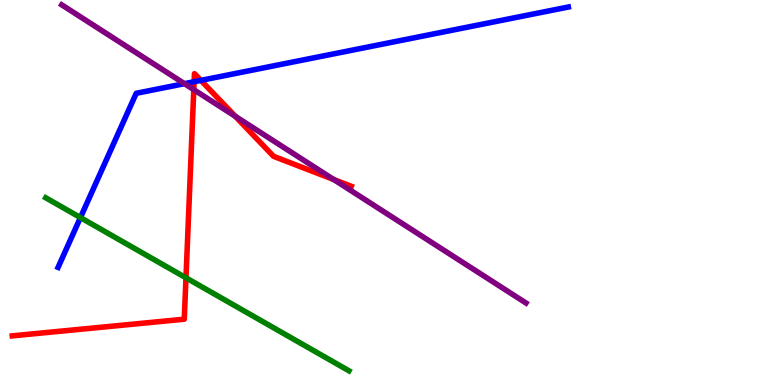[{'lines': ['blue', 'red'], 'intersections': [{'x': 2.5, 'y': 7.88}, {'x': 2.59, 'y': 7.91}]}, {'lines': ['green', 'red'], 'intersections': [{'x': 2.4, 'y': 2.78}]}, {'lines': ['purple', 'red'], 'intersections': [{'x': 2.5, 'y': 7.67}, {'x': 3.04, 'y': 6.98}, {'x': 4.31, 'y': 5.34}]}, {'lines': ['blue', 'green'], 'intersections': [{'x': 1.04, 'y': 4.35}]}, {'lines': ['blue', 'purple'], 'intersections': [{'x': 2.38, 'y': 7.83}]}, {'lines': ['green', 'purple'], 'intersections': []}]